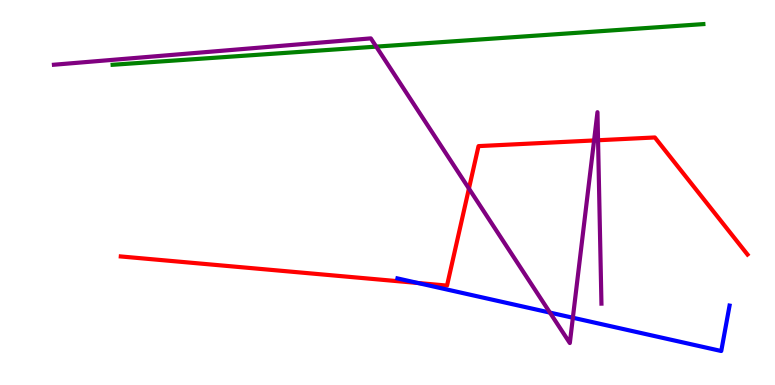[{'lines': ['blue', 'red'], 'intersections': [{'x': 5.39, 'y': 2.65}]}, {'lines': ['green', 'red'], 'intersections': []}, {'lines': ['purple', 'red'], 'intersections': [{'x': 6.05, 'y': 5.1}, {'x': 7.67, 'y': 6.35}, {'x': 7.72, 'y': 6.36}]}, {'lines': ['blue', 'green'], 'intersections': []}, {'lines': ['blue', 'purple'], 'intersections': [{'x': 7.1, 'y': 1.88}, {'x': 7.39, 'y': 1.75}]}, {'lines': ['green', 'purple'], 'intersections': [{'x': 4.85, 'y': 8.79}]}]